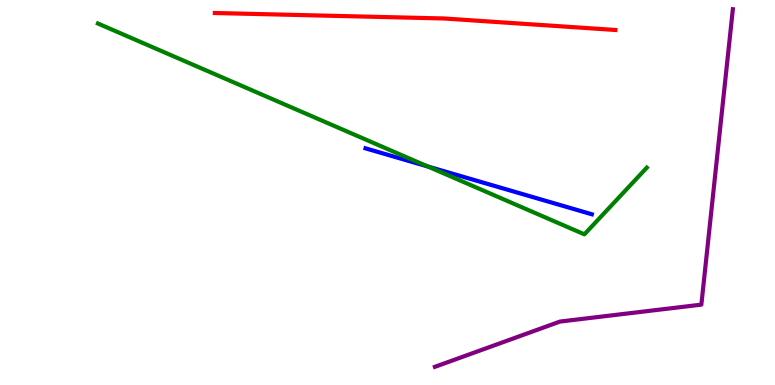[{'lines': ['blue', 'red'], 'intersections': []}, {'lines': ['green', 'red'], 'intersections': []}, {'lines': ['purple', 'red'], 'intersections': []}, {'lines': ['blue', 'green'], 'intersections': [{'x': 5.52, 'y': 5.68}]}, {'lines': ['blue', 'purple'], 'intersections': []}, {'lines': ['green', 'purple'], 'intersections': []}]